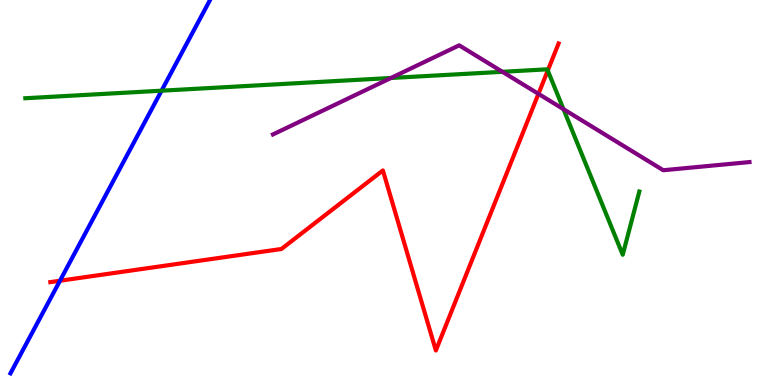[{'lines': ['blue', 'red'], 'intersections': [{'x': 0.774, 'y': 2.71}]}, {'lines': ['green', 'red'], 'intersections': [{'x': 7.07, 'y': 8.17}]}, {'lines': ['purple', 'red'], 'intersections': [{'x': 6.95, 'y': 7.56}]}, {'lines': ['blue', 'green'], 'intersections': [{'x': 2.08, 'y': 7.64}]}, {'lines': ['blue', 'purple'], 'intersections': []}, {'lines': ['green', 'purple'], 'intersections': [{'x': 5.04, 'y': 7.97}, {'x': 6.48, 'y': 8.13}, {'x': 7.27, 'y': 7.16}]}]